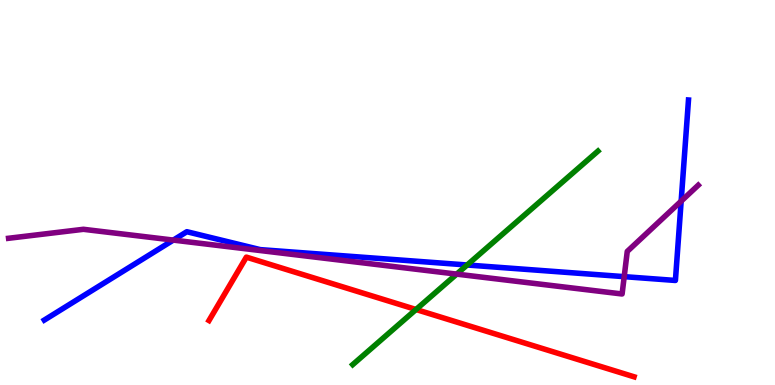[{'lines': ['blue', 'red'], 'intersections': []}, {'lines': ['green', 'red'], 'intersections': [{'x': 5.37, 'y': 1.96}]}, {'lines': ['purple', 'red'], 'intersections': []}, {'lines': ['blue', 'green'], 'intersections': [{'x': 6.03, 'y': 3.12}]}, {'lines': ['blue', 'purple'], 'intersections': [{'x': 2.24, 'y': 3.76}, {'x': 8.05, 'y': 2.81}, {'x': 8.79, 'y': 4.78}]}, {'lines': ['green', 'purple'], 'intersections': [{'x': 5.89, 'y': 2.88}]}]